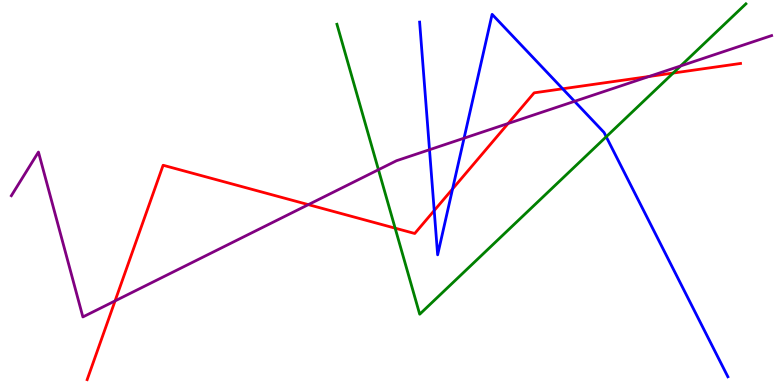[{'lines': ['blue', 'red'], 'intersections': [{'x': 5.6, 'y': 4.53}, {'x': 5.84, 'y': 5.09}, {'x': 7.26, 'y': 7.69}]}, {'lines': ['green', 'red'], 'intersections': [{'x': 5.1, 'y': 4.07}, {'x': 8.69, 'y': 8.1}]}, {'lines': ['purple', 'red'], 'intersections': [{'x': 1.48, 'y': 2.18}, {'x': 3.98, 'y': 4.68}, {'x': 6.56, 'y': 6.79}, {'x': 8.37, 'y': 8.01}]}, {'lines': ['blue', 'green'], 'intersections': [{'x': 7.82, 'y': 6.45}]}, {'lines': ['blue', 'purple'], 'intersections': [{'x': 5.54, 'y': 6.11}, {'x': 5.99, 'y': 6.41}, {'x': 7.41, 'y': 7.37}]}, {'lines': ['green', 'purple'], 'intersections': [{'x': 4.88, 'y': 5.59}, {'x': 8.78, 'y': 8.29}]}]